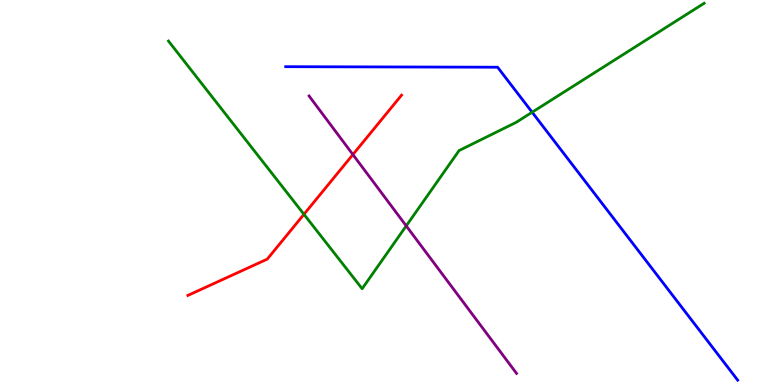[{'lines': ['blue', 'red'], 'intersections': []}, {'lines': ['green', 'red'], 'intersections': [{'x': 3.92, 'y': 4.43}]}, {'lines': ['purple', 'red'], 'intersections': [{'x': 4.55, 'y': 5.99}]}, {'lines': ['blue', 'green'], 'intersections': [{'x': 6.87, 'y': 7.08}]}, {'lines': ['blue', 'purple'], 'intersections': []}, {'lines': ['green', 'purple'], 'intersections': [{'x': 5.24, 'y': 4.13}]}]